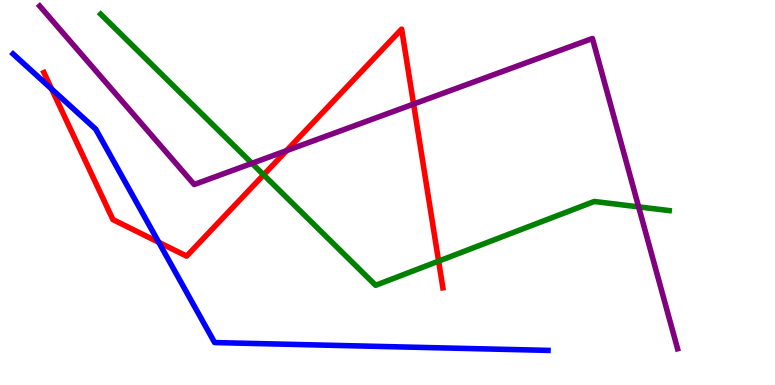[{'lines': ['blue', 'red'], 'intersections': [{'x': 0.666, 'y': 7.69}, {'x': 2.05, 'y': 3.71}]}, {'lines': ['green', 'red'], 'intersections': [{'x': 3.4, 'y': 5.46}, {'x': 5.66, 'y': 3.22}]}, {'lines': ['purple', 'red'], 'intersections': [{'x': 3.7, 'y': 6.09}, {'x': 5.34, 'y': 7.3}]}, {'lines': ['blue', 'green'], 'intersections': []}, {'lines': ['blue', 'purple'], 'intersections': []}, {'lines': ['green', 'purple'], 'intersections': [{'x': 3.25, 'y': 5.76}, {'x': 8.24, 'y': 4.63}]}]